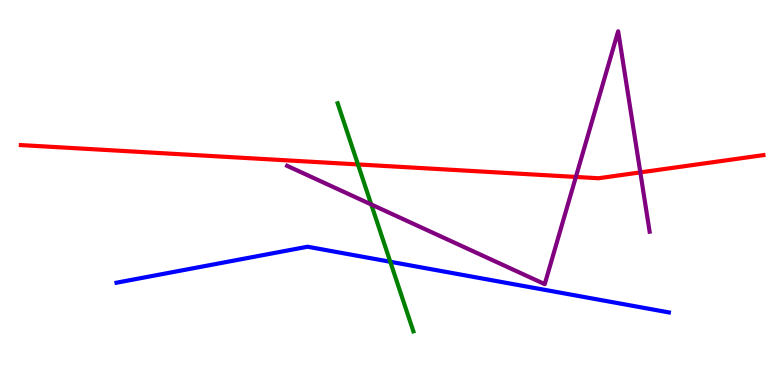[{'lines': ['blue', 'red'], 'intersections': []}, {'lines': ['green', 'red'], 'intersections': [{'x': 4.62, 'y': 5.73}]}, {'lines': ['purple', 'red'], 'intersections': [{'x': 7.43, 'y': 5.4}, {'x': 8.26, 'y': 5.52}]}, {'lines': ['blue', 'green'], 'intersections': [{'x': 5.04, 'y': 3.2}]}, {'lines': ['blue', 'purple'], 'intersections': []}, {'lines': ['green', 'purple'], 'intersections': [{'x': 4.79, 'y': 4.69}]}]